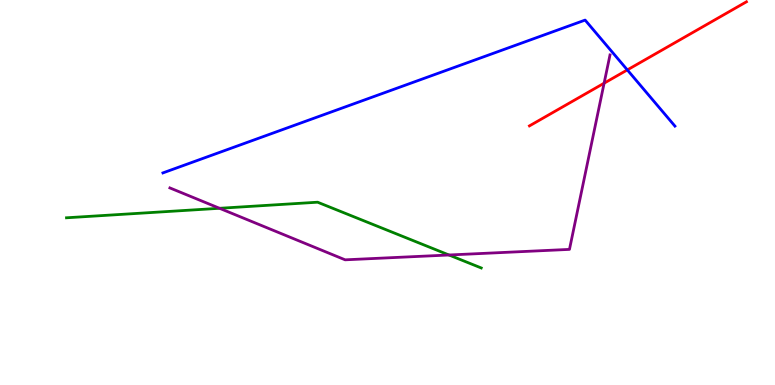[{'lines': ['blue', 'red'], 'intersections': [{'x': 8.09, 'y': 8.18}]}, {'lines': ['green', 'red'], 'intersections': []}, {'lines': ['purple', 'red'], 'intersections': [{'x': 7.8, 'y': 7.84}]}, {'lines': ['blue', 'green'], 'intersections': []}, {'lines': ['blue', 'purple'], 'intersections': []}, {'lines': ['green', 'purple'], 'intersections': [{'x': 2.83, 'y': 4.59}, {'x': 5.79, 'y': 3.38}]}]